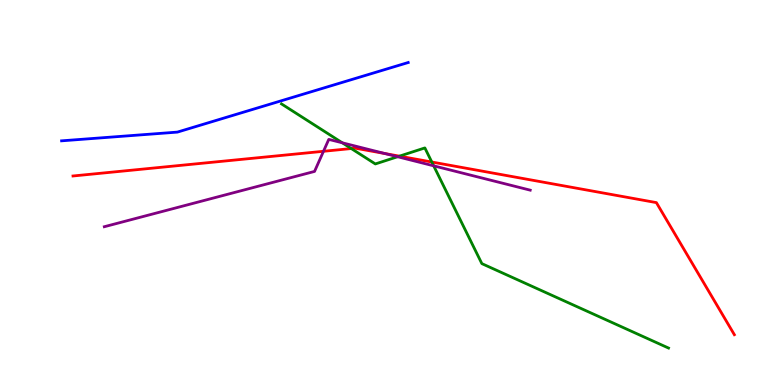[{'lines': ['blue', 'red'], 'intersections': []}, {'lines': ['green', 'red'], 'intersections': [{'x': 4.53, 'y': 6.14}, {'x': 5.15, 'y': 5.94}, {'x': 5.57, 'y': 5.79}]}, {'lines': ['purple', 'red'], 'intersections': [{'x': 4.17, 'y': 6.07}, {'x': 4.97, 'y': 6.01}]}, {'lines': ['blue', 'green'], 'intersections': []}, {'lines': ['blue', 'purple'], 'intersections': []}, {'lines': ['green', 'purple'], 'intersections': [{'x': 4.42, 'y': 6.29}, {'x': 5.13, 'y': 5.93}, {'x': 5.6, 'y': 5.69}]}]